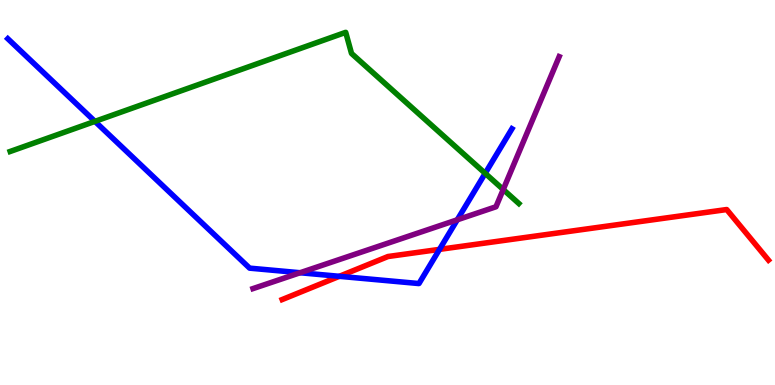[{'lines': ['blue', 'red'], 'intersections': [{'x': 4.38, 'y': 2.82}, {'x': 5.67, 'y': 3.52}]}, {'lines': ['green', 'red'], 'intersections': []}, {'lines': ['purple', 'red'], 'intersections': []}, {'lines': ['blue', 'green'], 'intersections': [{'x': 1.22, 'y': 6.85}, {'x': 6.26, 'y': 5.5}]}, {'lines': ['blue', 'purple'], 'intersections': [{'x': 3.87, 'y': 2.92}, {'x': 5.9, 'y': 4.29}]}, {'lines': ['green', 'purple'], 'intersections': [{'x': 6.49, 'y': 5.08}]}]